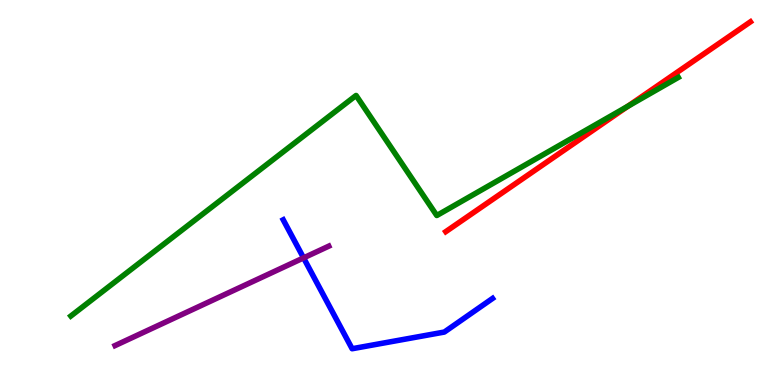[{'lines': ['blue', 'red'], 'intersections': []}, {'lines': ['green', 'red'], 'intersections': [{'x': 8.1, 'y': 7.24}]}, {'lines': ['purple', 'red'], 'intersections': []}, {'lines': ['blue', 'green'], 'intersections': []}, {'lines': ['blue', 'purple'], 'intersections': [{'x': 3.92, 'y': 3.3}]}, {'lines': ['green', 'purple'], 'intersections': []}]